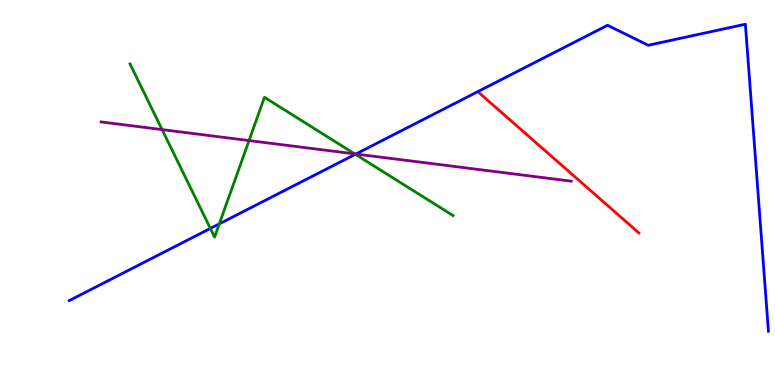[{'lines': ['blue', 'red'], 'intersections': []}, {'lines': ['green', 'red'], 'intersections': []}, {'lines': ['purple', 'red'], 'intersections': []}, {'lines': ['blue', 'green'], 'intersections': [{'x': 2.71, 'y': 4.07}, {'x': 2.83, 'y': 4.19}, {'x': 4.58, 'y': 5.99}]}, {'lines': ['blue', 'purple'], 'intersections': [{'x': 4.59, 'y': 6.0}]}, {'lines': ['green', 'purple'], 'intersections': [{'x': 2.09, 'y': 6.63}, {'x': 3.21, 'y': 6.35}, {'x': 4.58, 'y': 6.0}]}]